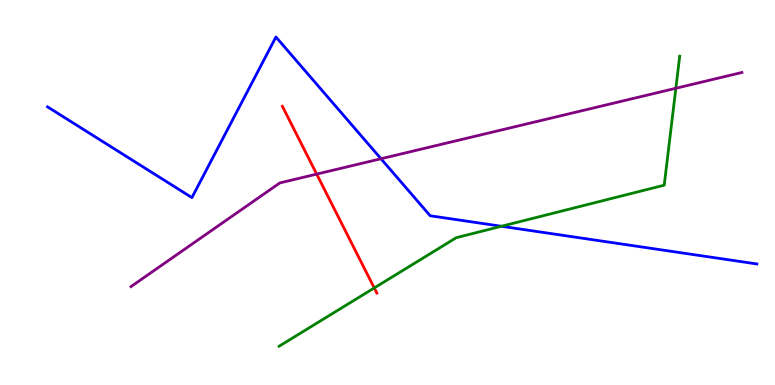[{'lines': ['blue', 'red'], 'intersections': []}, {'lines': ['green', 'red'], 'intersections': [{'x': 4.83, 'y': 2.52}]}, {'lines': ['purple', 'red'], 'intersections': [{'x': 4.09, 'y': 5.48}]}, {'lines': ['blue', 'green'], 'intersections': [{'x': 6.47, 'y': 4.12}]}, {'lines': ['blue', 'purple'], 'intersections': [{'x': 4.92, 'y': 5.88}]}, {'lines': ['green', 'purple'], 'intersections': [{'x': 8.72, 'y': 7.71}]}]